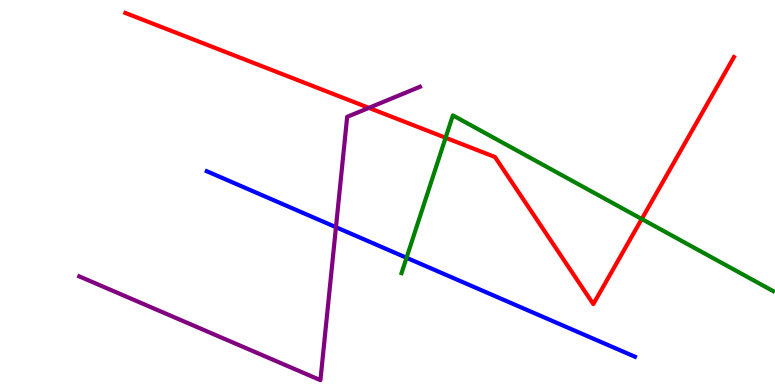[{'lines': ['blue', 'red'], 'intersections': []}, {'lines': ['green', 'red'], 'intersections': [{'x': 5.75, 'y': 6.42}, {'x': 8.28, 'y': 4.31}]}, {'lines': ['purple', 'red'], 'intersections': [{'x': 4.76, 'y': 7.2}]}, {'lines': ['blue', 'green'], 'intersections': [{'x': 5.25, 'y': 3.3}]}, {'lines': ['blue', 'purple'], 'intersections': [{'x': 4.33, 'y': 4.1}]}, {'lines': ['green', 'purple'], 'intersections': []}]